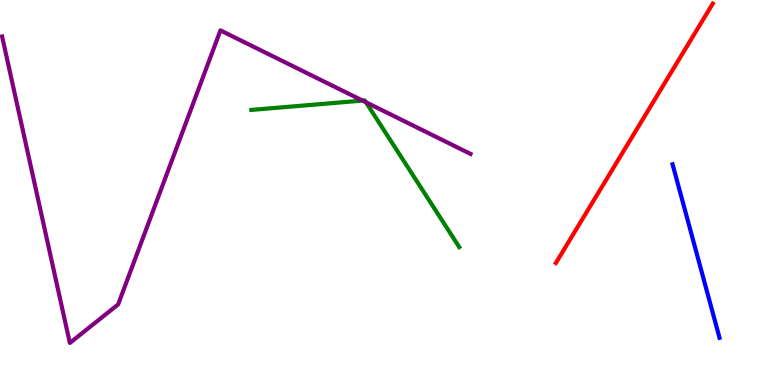[{'lines': ['blue', 'red'], 'intersections': []}, {'lines': ['green', 'red'], 'intersections': []}, {'lines': ['purple', 'red'], 'intersections': []}, {'lines': ['blue', 'green'], 'intersections': []}, {'lines': ['blue', 'purple'], 'intersections': []}, {'lines': ['green', 'purple'], 'intersections': [{'x': 4.68, 'y': 7.39}, {'x': 4.72, 'y': 7.34}]}]